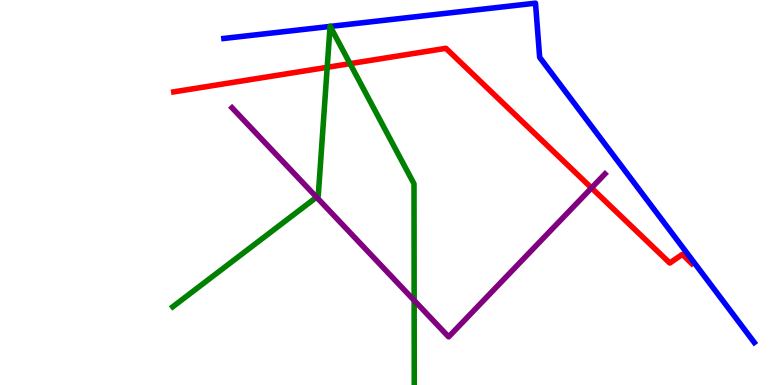[{'lines': ['blue', 'red'], 'intersections': []}, {'lines': ['green', 'red'], 'intersections': [{'x': 4.22, 'y': 8.25}, {'x': 4.52, 'y': 8.35}]}, {'lines': ['purple', 'red'], 'intersections': [{'x': 7.63, 'y': 5.12}]}, {'lines': ['blue', 'green'], 'intersections': [{'x': 4.26, 'y': 9.31}, {'x': 4.26, 'y': 9.31}]}, {'lines': ['blue', 'purple'], 'intersections': []}, {'lines': ['green', 'purple'], 'intersections': [{'x': 4.08, 'y': 4.88}, {'x': 5.34, 'y': 2.2}]}]